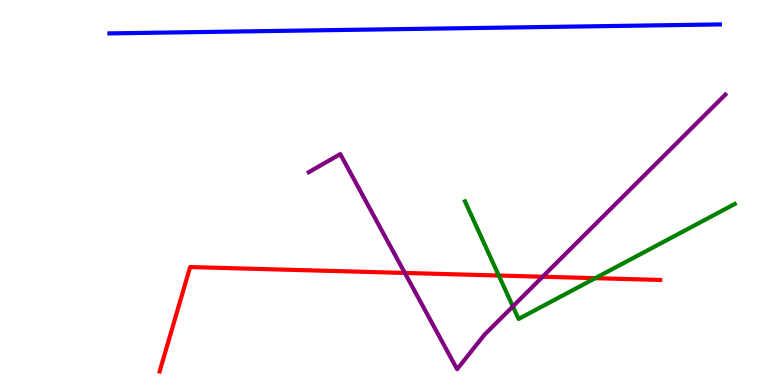[{'lines': ['blue', 'red'], 'intersections': []}, {'lines': ['green', 'red'], 'intersections': [{'x': 6.44, 'y': 2.84}, {'x': 7.68, 'y': 2.77}]}, {'lines': ['purple', 'red'], 'intersections': [{'x': 5.22, 'y': 2.91}, {'x': 7.0, 'y': 2.81}]}, {'lines': ['blue', 'green'], 'intersections': []}, {'lines': ['blue', 'purple'], 'intersections': []}, {'lines': ['green', 'purple'], 'intersections': [{'x': 6.62, 'y': 2.04}]}]